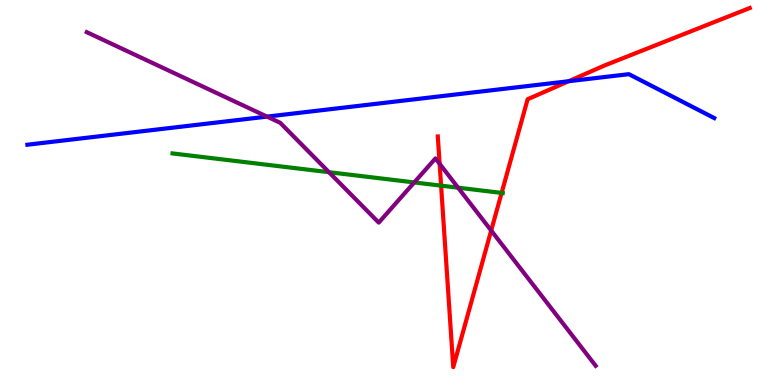[{'lines': ['blue', 'red'], 'intersections': [{'x': 7.34, 'y': 7.89}]}, {'lines': ['green', 'red'], 'intersections': [{'x': 5.69, 'y': 5.18}, {'x': 6.47, 'y': 4.99}]}, {'lines': ['purple', 'red'], 'intersections': [{'x': 5.67, 'y': 5.75}, {'x': 6.34, 'y': 4.01}]}, {'lines': ['blue', 'green'], 'intersections': []}, {'lines': ['blue', 'purple'], 'intersections': [{'x': 3.45, 'y': 6.97}]}, {'lines': ['green', 'purple'], 'intersections': [{'x': 4.24, 'y': 5.53}, {'x': 5.35, 'y': 5.26}, {'x': 5.91, 'y': 5.12}]}]